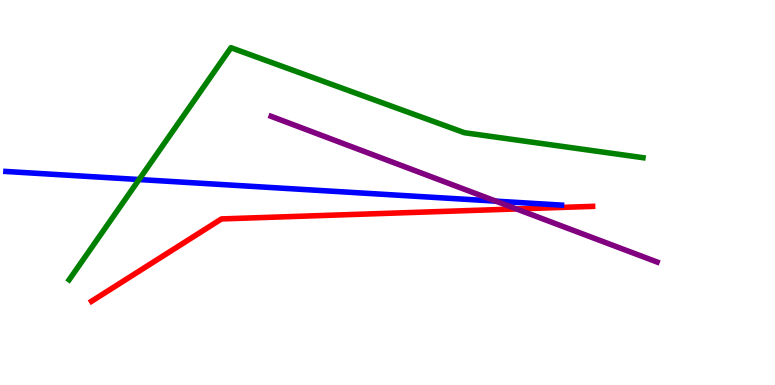[{'lines': ['blue', 'red'], 'intersections': []}, {'lines': ['green', 'red'], 'intersections': []}, {'lines': ['purple', 'red'], 'intersections': [{'x': 6.66, 'y': 4.57}]}, {'lines': ['blue', 'green'], 'intersections': [{'x': 1.79, 'y': 5.34}]}, {'lines': ['blue', 'purple'], 'intersections': [{'x': 6.4, 'y': 4.78}]}, {'lines': ['green', 'purple'], 'intersections': []}]